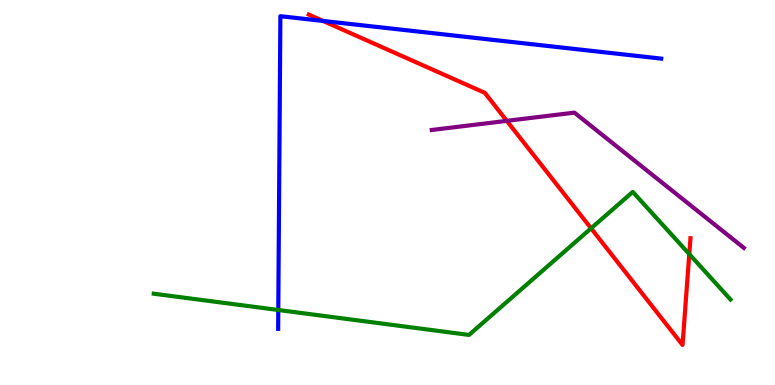[{'lines': ['blue', 'red'], 'intersections': [{'x': 4.17, 'y': 9.46}]}, {'lines': ['green', 'red'], 'intersections': [{'x': 7.63, 'y': 4.07}, {'x': 8.89, 'y': 3.4}]}, {'lines': ['purple', 'red'], 'intersections': [{'x': 6.54, 'y': 6.86}]}, {'lines': ['blue', 'green'], 'intersections': [{'x': 3.59, 'y': 1.95}]}, {'lines': ['blue', 'purple'], 'intersections': []}, {'lines': ['green', 'purple'], 'intersections': []}]